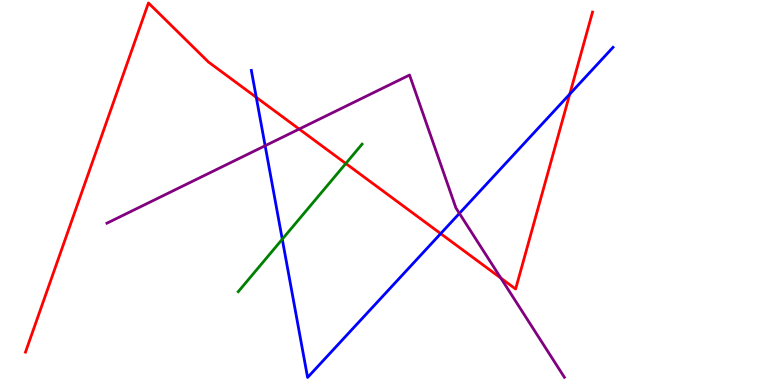[{'lines': ['blue', 'red'], 'intersections': [{'x': 3.31, 'y': 7.47}, {'x': 5.69, 'y': 3.93}, {'x': 7.35, 'y': 7.56}]}, {'lines': ['green', 'red'], 'intersections': [{'x': 4.46, 'y': 5.75}]}, {'lines': ['purple', 'red'], 'intersections': [{'x': 3.86, 'y': 6.65}, {'x': 6.46, 'y': 2.78}]}, {'lines': ['blue', 'green'], 'intersections': [{'x': 3.64, 'y': 3.79}]}, {'lines': ['blue', 'purple'], 'intersections': [{'x': 3.42, 'y': 6.21}, {'x': 5.93, 'y': 4.46}]}, {'lines': ['green', 'purple'], 'intersections': []}]